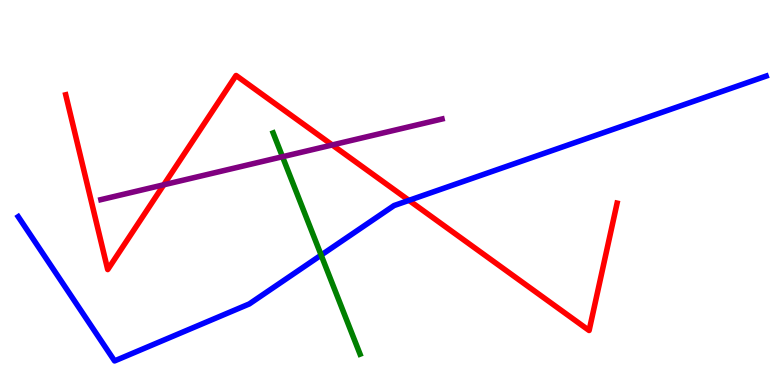[{'lines': ['blue', 'red'], 'intersections': [{'x': 5.28, 'y': 4.8}]}, {'lines': ['green', 'red'], 'intersections': []}, {'lines': ['purple', 'red'], 'intersections': [{'x': 2.11, 'y': 5.2}, {'x': 4.29, 'y': 6.23}]}, {'lines': ['blue', 'green'], 'intersections': [{'x': 4.14, 'y': 3.37}]}, {'lines': ['blue', 'purple'], 'intersections': []}, {'lines': ['green', 'purple'], 'intersections': [{'x': 3.65, 'y': 5.93}]}]